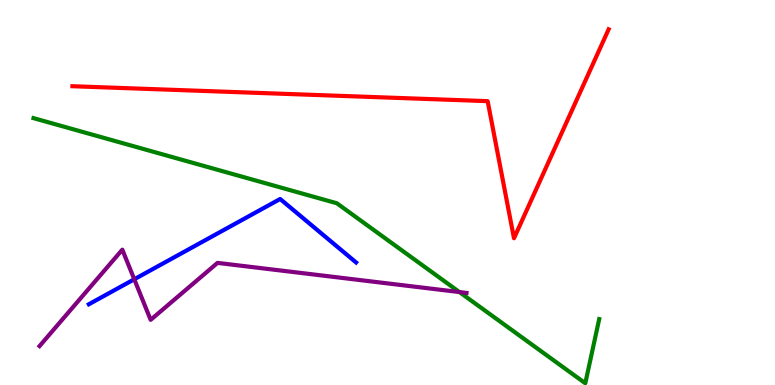[{'lines': ['blue', 'red'], 'intersections': []}, {'lines': ['green', 'red'], 'intersections': []}, {'lines': ['purple', 'red'], 'intersections': []}, {'lines': ['blue', 'green'], 'intersections': []}, {'lines': ['blue', 'purple'], 'intersections': [{'x': 1.73, 'y': 2.75}]}, {'lines': ['green', 'purple'], 'intersections': [{'x': 5.93, 'y': 2.41}]}]